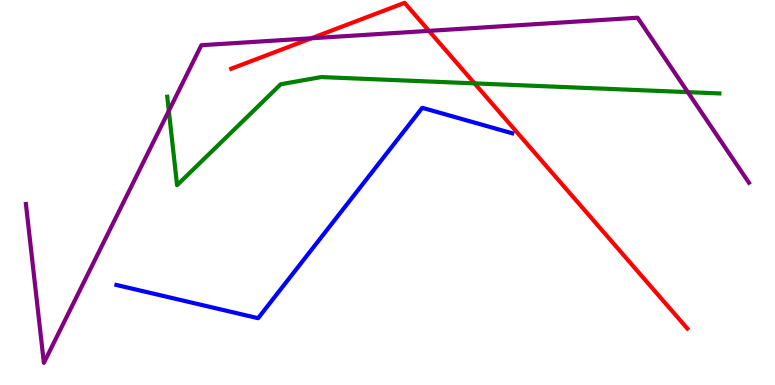[{'lines': ['blue', 'red'], 'intersections': []}, {'lines': ['green', 'red'], 'intersections': [{'x': 6.12, 'y': 7.83}]}, {'lines': ['purple', 'red'], 'intersections': [{'x': 4.02, 'y': 9.01}, {'x': 5.53, 'y': 9.2}]}, {'lines': ['blue', 'green'], 'intersections': []}, {'lines': ['blue', 'purple'], 'intersections': []}, {'lines': ['green', 'purple'], 'intersections': [{'x': 2.18, 'y': 7.12}, {'x': 8.88, 'y': 7.61}]}]